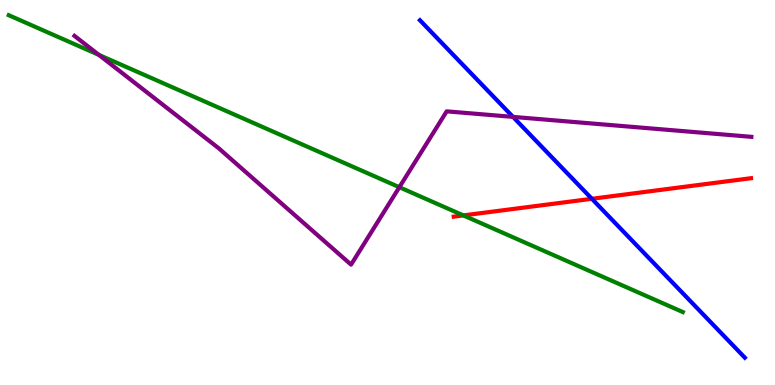[{'lines': ['blue', 'red'], 'intersections': [{'x': 7.64, 'y': 4.84}]}, {'lines': ['green', 'red'], 'intersections': [{'x': 5.98, 'y': 4.4}]}, {'lines': ['purple', 'red'], 'intersections': []}, {'lines': ['blue', 'green'], 'intersections': []}, {'lines': ['blue', 'purple'], 'intersections': [{'x': 6.62, 'y': 6.96}]}, {'lines': ['green', 'purple'], 'intersections': [{'x': 1.28, 'y': 8.57}, {'x': 5.15, 'y': 5.14}]}]